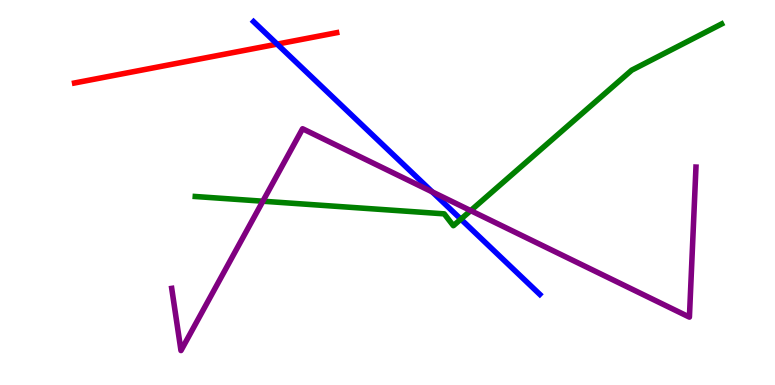[{'lines': ['blue', 'red'], 'intersections': [{'x': 3.58, 'y': 8.85}]}, {'lines': ['green', 'red'], 'intersections': []}, {'lines': ['purple', 'red'], 'intersections': []}, {'lines': ['blue', 'green'], 'intersections': [{'x': 5.95, 'y': 4.31}]}, {'lines': ['blue', 'purple'], 'intersections': [{'x': 5.58, 'y': 5.02}]}, {'lines': ['green', 'purple'], 'intersections': [{'x': 3.39, 'y': 4.77}, {'x': 6.07, 'y': 4.53}]}]